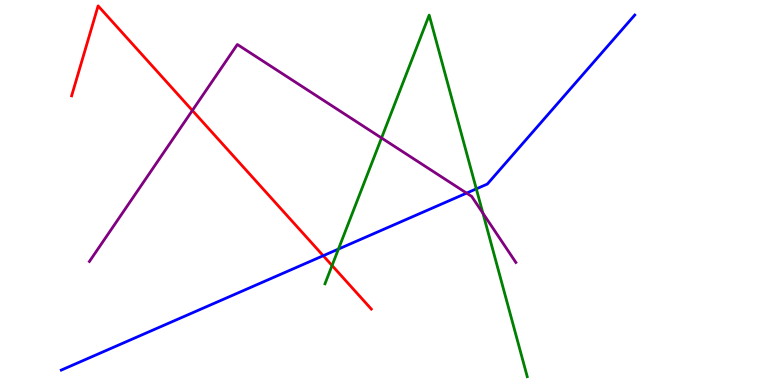[{'lines': ['blue', 'red'], 'intersections': [{'x': 4.17, 'y': 3.36}]}, {'lines': ['green', 'red'], 'intersections': [{'x': 4.28, 'y': 3.1}]}, {'lines': ['purple', 'red'], 'intersections': [{'x': 2.48, 'y': 7.13}]}, {'lines': ['blue', 'green'], 'intersections': [{'x': 4.37, 'y': 3.53}, {'x': 6.15, 'y': 5.09}]}, {'lines': ['blue', 'purple'], 'intersections': [{'x': 6.02, 'y': 4.98}]}, {'lines': ['green', 'purple'], 'intersections': [{'x': 4.92, 'y': 6.42}, {'x': 6.23, 'y': 4.46}]}]